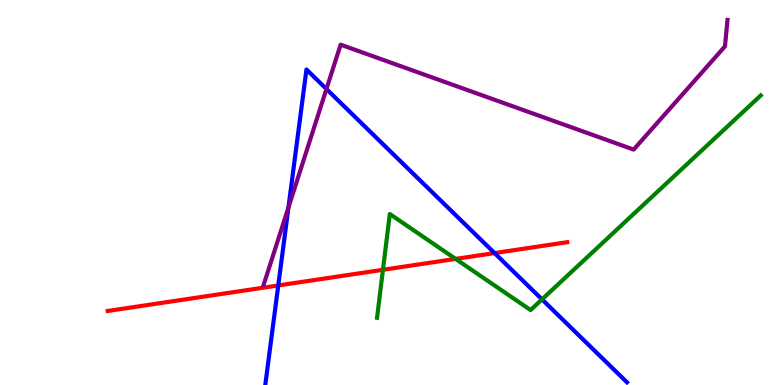[{'lines': ['blue', 'red'], 'intersections': [{'x': 3.59, 'y': 2.59}, {'x': 6.38, 'y': 3.43}]}, {'lines': ['green', 'red'], 'intersections': [{'x': 4.94, 'y': 2.99}, {'x': 5.88, 'y': 3.28}]}, {'lines': ['purple', 'red'], 'intersections': []}, {'lines': ['blue', 'green'], 'intersections': [{'x': 6.99, 'y': 2.22}]}, {'lines': ['blue', 'purple'], 'intersections': [{'x': 3.72, 'y': 4.61}, {'x': 4.21, 'y': 7.69}]}, {'lines': ['green', 'purple'], 'intersections': []}]